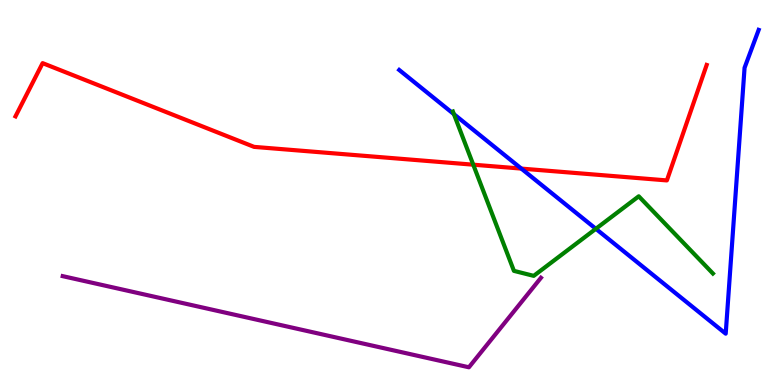[{'lines': ['blue', 'red'], 'intersections': [{'x': 6.73, 'y': 5.62}]}, {'lines': ['green', 'red'], 'intersections': [{'x': 6.11, 'y': 5.72}]}, {'lines': ['purple', 'red'], 'intersections': []}, {'lines': ['blue', 'green'], 'intersections': [{'x': 5.86, 'y': 7.04}, {'x': 7.69, 'y': 4.06}]}, {'lines': ['blue', 'purple'], 'intersections': []}, {'lines': ['green', 'purple'], 'intersections': []}]